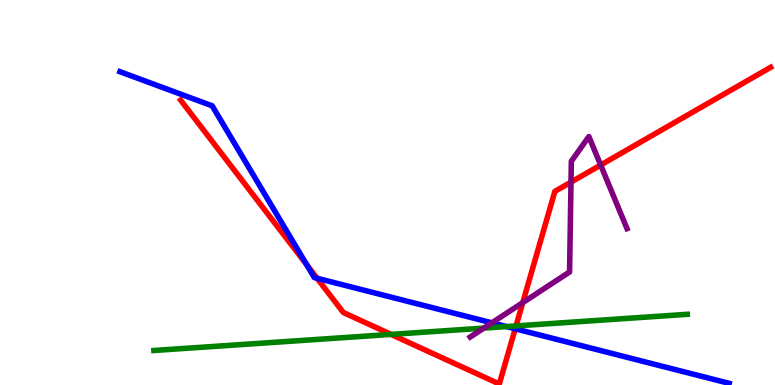[{'lines': ['blue', 'red'], 'intersections': [{'x': 3.96, 'y': 3.13}, {'x': 4.09, 'y': 2.77}, {'x': 6.65, 'y': 1.46}]}, {'lines': ['green', 'red'], 'intersections': [{'x': 5.05, 'y': 1.31}, {'x': 6.66, 'y': 1.53}]}, {'lines': ['purple', 'red'], 'intersections': [{'x': 6.75, 'y': 2.14}, {'x': 7.37, 'y': 5.27}, {'x': 7.75, 'y': 5.71}]}, {'lines': ['blue', 'green'], 'intersections': [{'x': 6.54, 'y': 1.52}]}, {'lines': ['blue', 'purple'], 'intersections': [{'x': 6.35, 'y': 1.61}]}, {'lines': ['green', 'purple'], 'intersections': [{'x': 6.24, 'y': 1.48}]}]